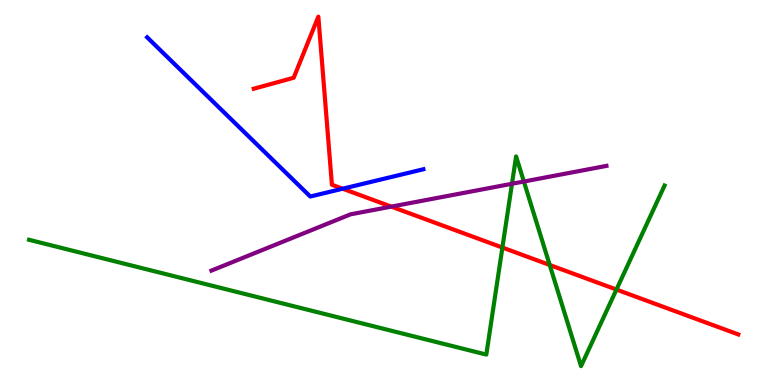[{'lines': ['blue', 'red'], 'intersections': [{'x': 4.42, 'y': 5.1}]}, {'lines': ['green', 'red'], 'intersections': [{'x': 6.48, 'y': 3.57}, {'x': 7.09, 'y': 3.12}, {'x': 7.95, 'y': 2.48}]}, {'lines': ['purple', 'red'], 'intersections': [{'x': 5.05, 'y': 4.63}]}, {'lines': ['blue', 'green'], 'intersections': []}, {'lines': ['blue', 'purple'], 'intersections': []}, {'lines': ['green', 'purple'], 'intersections': [{'x': 6.61, 'y': 5.23}, {'x': 6.76, 'y': 5.29}]}]